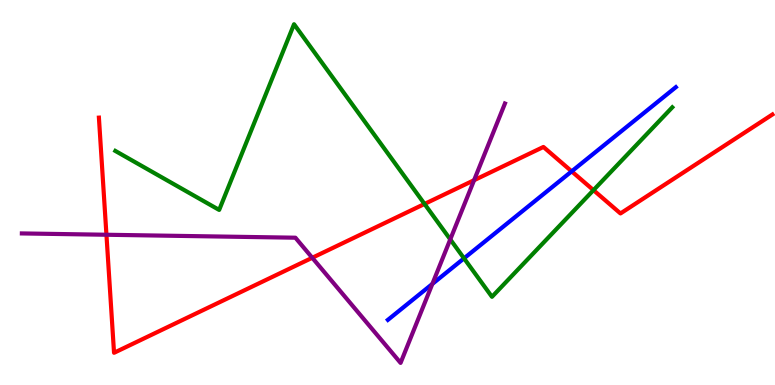[{'lines': ['blue', 'red'], 'intersections': [{'x': 7.38, 'y': 5.55}]}, {'lines': ['green', 'red'], 'intersections': [{'x': 5.48, 'y': 4.7}, {'x': 7.66, 'y': 5.06}]}, {'lines': ['purple', 'red'], 'intersections': [{'x': 1.37, 'y': 3.9}, {'x': 4.03, 'y': 3.3}, {'x': 6.12, 'y': 5.32}]}, {'lines': ['blue', 'green'], 'intersections': [{'x': 5.99, 'y': 3.29}]}, {'lines': ['blue', 'purple'], 'intersections': [{'x': 5.58, 'y': 2.63}]}, {'lines': ['green', 'purple'], 'intersections': [{'x': 5.81, 'y': 3.78}]}]